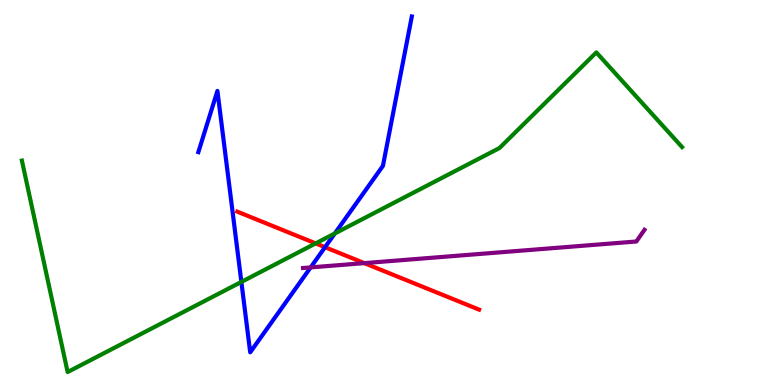[{'lines': ['blue', 'red'], 'intersections': [{'x': 4.19, 'y': 3.58}]}, {'lines': ['green', 'red'], 'intersections': [{'x': 4.07, 'y': 3.68}]}, {'lines': ['purple', 'red'], 'intersections': [{'x': 4.7, 'y': 3.17}]}, {'lines': ['blue', 'green'], 'intersections': [{'x': 3.11, 'y': 2.68}, {'x': 4.32, 'y': 3.94}]}, {'lines': ['blue', 'purple'], 'intersections': [{'x': 4.01, 'y': 3.05}]}, {'lines': ['green', 'purple'], 'intersections': []}]